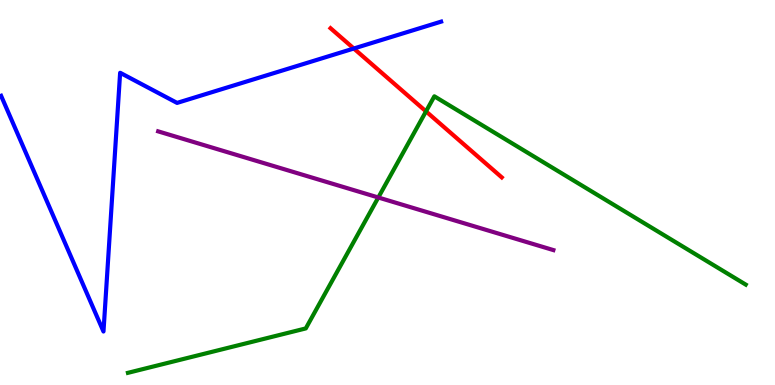[{'lines': ['blue', 'red'], 'intersections': [{'x': 4.57, 'y': 8.74}]}, {'lines': ['green', 'red'], 'intersections': [{'x': 5.5, 'y': 7.11}]}, {'lines': ['purple', 'red'], 'intersections': []}, {'lines': ['blue', 'green'], 'intersections': []}, {'lines': ['blue', 'purple'], 'intersections': []}, {'lines': ['green', 'purple'], 'intersections': [{'x': 4.88, 'y': 4.87}]}]